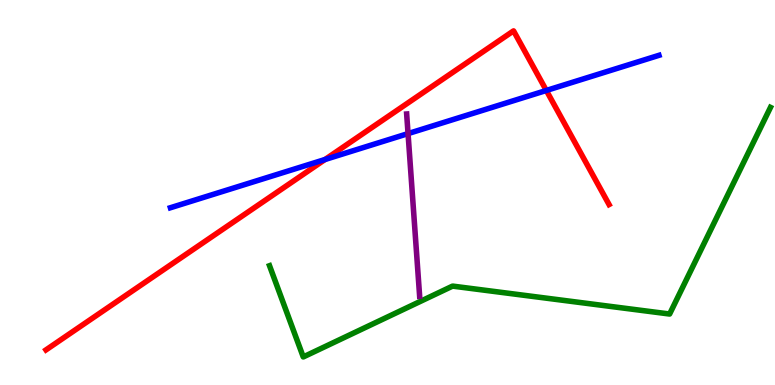[{'lines': ['blue', 'red'], 'intersections': [{'x': 4.19, 'y': 5.86}, {'x': 7.05, 'y': 7.65}]}, {'lines': ['green', 'red'], 'intersections': []}, {'lines': ['purple', 'red'], 'intersections': []}, {'lines': ['blue', 'green'], 'intersections': []}, {'lines': ['blue', 'purple'], 'intersections': [{'x': 5.27, 'y': 6.53}]}, {'lines': ['green', 'purple'], 'intersections': []}]